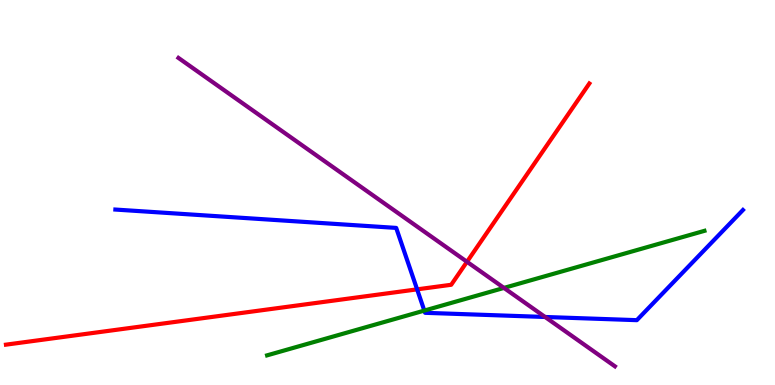[{'lines': ['blue', 'red'], 'intersections': [{'x': 5.38, 'y': 2.48}]}, {'lines': ['green', 'red'], 'intersections': []}, {'lines': ['purple', 'red'], 'intersections': [{'x': 6.03, 'y': 3.2}]}, {'lines': ['blue', 'green'], 'intersections': [{'x': 5.48, 'y': 1.93}]}, {'lines': ['blue', 'purple'], 'intersections': [{'x': 7.03, 'y': 1.77}]}, {'lines': ['green', 'purple'], 'intersections': [{'x': 6.5, 'y': 2.52}]}]